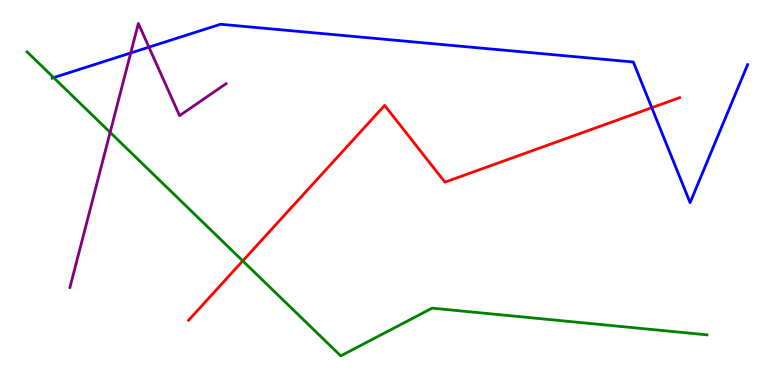[{'lines': ['blue', 'red'], 'intersections': [{'x': 8.41, 'y': 7.2}]}, {'lines': ['green', 'red'], 'intersections': [{'x': 3.13, 'y': 3.22}]}, {'lines': ['purple', 'red'], 'intersections': []}, {'lines': ['blue', 'green'], 'intersections': [{'x': 0.692, 'y': 7.98}]}, {'lines': ['blue', 'purple'], 'intersections': [{'x': 1.69, 'y': 8.62}, {'x': 1.92, 'y': 8.78}]}, {'lines': ['green', 'purple'], 'intersections': [{'x': 1.42, 'y': 6.56}]}]